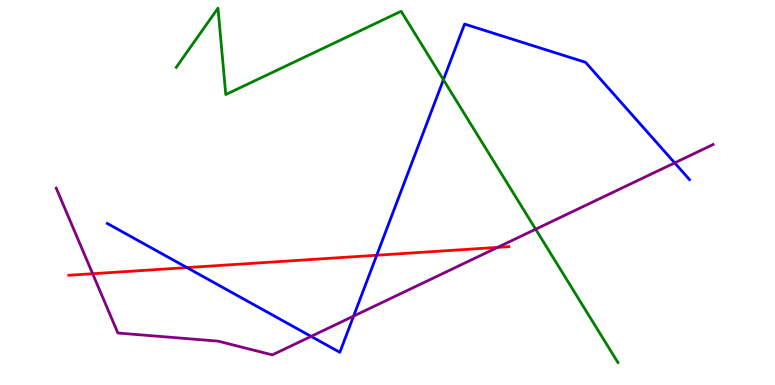[{'lines': ['blue', 'red'], 'intersections': [{'x': 2.41, 'y': 3.05}, {'x': 4.86, 'y': 3.37}]}, {'lines': ['green', 'red'], 'intersections': []}, {'lines': ['purple', 'red'], 'intersections': [{'x': 1.2, 'y': 2.89}, {'x': 6.42, 'y': 3.57}]}, {'lines': ['blue', 'green'], 'intersections': [{'x': 5.72, 'y': 7.93}]}, {'lines': ['blue', 'purple'], 'intersections': [{'x': 4.01, 'y': 1.26}, {'x': 4.56, 'y': 1.79}, {'x': 8.71, 'y': 5.77}]}, {'lines': ['green', 'purple'], 'intersections': [{'x': 6.91, 'y': 4.05}]}]